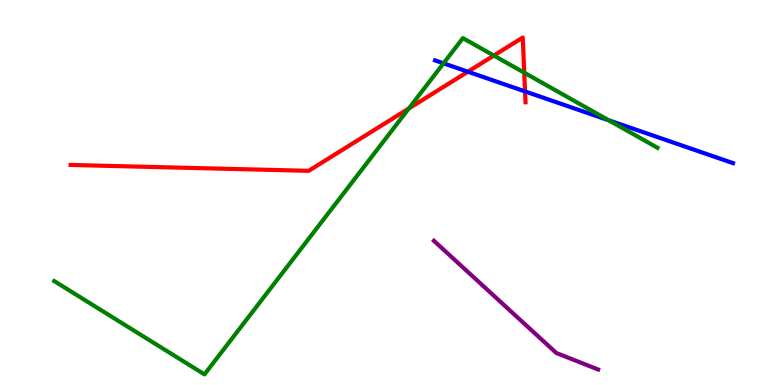[{'lines': ['blue', 'red'], 'intersections': [{'x': 6.04, 'y': 8.14}, {'x': 6.77, 'y': 7.63}]}, {'lines': ['green', 'red'], 'intersections': [{'x': 5.28, 'y': 7.18}, {'x': 6.37, 'y': 8.56}, {'x': 6.76, 'y': 8.11}]}, {'lines': ['purple', 'red'], 'intersections': []}, {'lines': ['blue', 'green'], 'intersections': [{'x': 5.72, 'y': 8.36}, {'x': 7.85, 'y': 6.88}]}, {'lines': ['blue', 'purple'], 'intersections': []}, {'lines': ['green', 'purple'], 'intersections': []}]